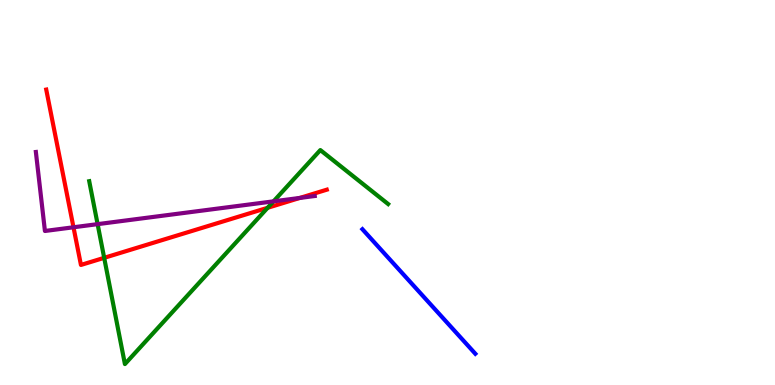[{'lines': ['blue', 'red'], 'intersections': []}, {'lines': ['green', 'red'], 'intersections': [{'x': 1.34, 'y': 3.3}, {'x': 3.45, 'y': 4.6}]}, {'lines': ['purple', 'red'], 'intersections': [{'x': 0.948, 'y': 4.1}, {'x': 3.87, 'y': 4.86}]}, {'lines': ['blue', 'green'], 'intersections': []}, {'lines': ['blue', 'purple'], 'intersections': []}, {'lines': ['green', 'purple'], 'intersections': [{'x': 1.26, 'y': 4.18}, {'x': 3.53, 'y': 4.77}]}]